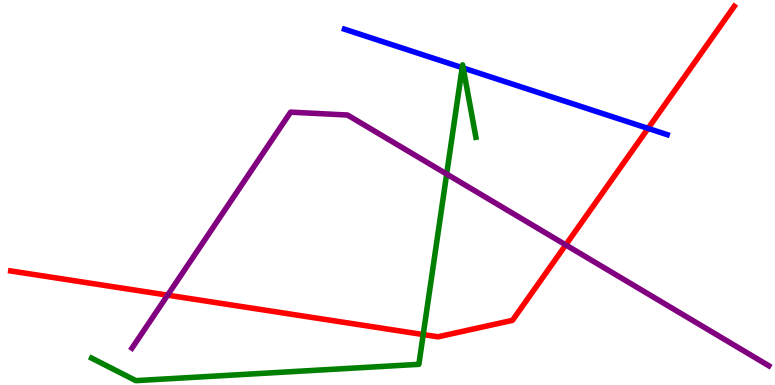[{'lines': ['blue', 'red'], 'intersections': [{'x': 8.36, 'y': 6.66}]}, {'lines': ['green', 'red'], 'intersections': [{'x': 5.46, 'y': 1.31}]}, {'lines': ['purple', 'red'], 'intersections': [{'x': 2.16, 'y': 2.33}, {'x': 7.3, 'y': 3.64}]}, {'lines': ['blue', 'green'], 'intersections': [{'x': 5.96, 'y': 8.24}, {'x': 5.98, 'y': 8.23}]}, {'lines': ['blue', 'purple'], 'intersections': []}, {'lines': ['green', 'purple'], 'intersections': [{'x': 5.76, 'y': 5.48}]}]